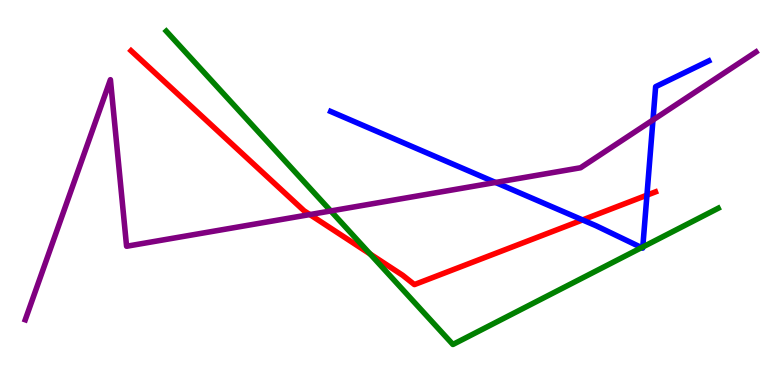[{'lines': ['blue', 'red'], 'intersections': [{'x': 7.52, 'y': 4.29}, {'x': 8.35, 'y': 4.93}]}, {'lines': ['green', 'red'], 'intersections': [{'x': 4.78, 'y': 3.4}]}, {'lines': ['purple', 'red'], 'intersections': [{'x': 4.0, 'y': 4.43}]}, {'lines': ['blue', 'green'], 'intersections': [{'x': 8.28, 'y': 3.57}, {'x': 8.29, 'y': 3.58}]}, {'lines': ['blue', 'purple'], 'intersections': [{'x': 6.39, 'y': 5.26}, {'x': 8.43, 'y': 6.88}]}, {'lines': ['green', 'purple'], 'intersections': [{'x': 4.27, 'y': 4.52}]}]